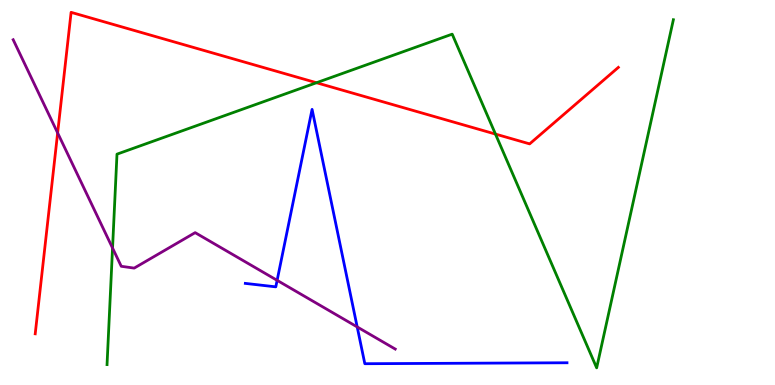[{'lines': ['blue', 'red'], 'intersections': []}, {'lines': ['green', 'red'], 'intersections': [{'x': 4.08, 'y': 7.85}, {'x': 6.39, 'y': 6.52}]}, {'lines': ['purple', 'red'], 'intersections': [{'x': 0.744, 'y': 6.55}]}, {'lines': ['blue', 'green'], 'intersections': []}, {'lines': ['blue', 'purple'], 'intersections': [{'x': 3.58, 'y': 2.72}, {'x': 4.61, 'y': 1.51}]}, {'lines': ['green', 'purple'], 'intersections': [{'x': 1.45, 'y': 3.56}]}]